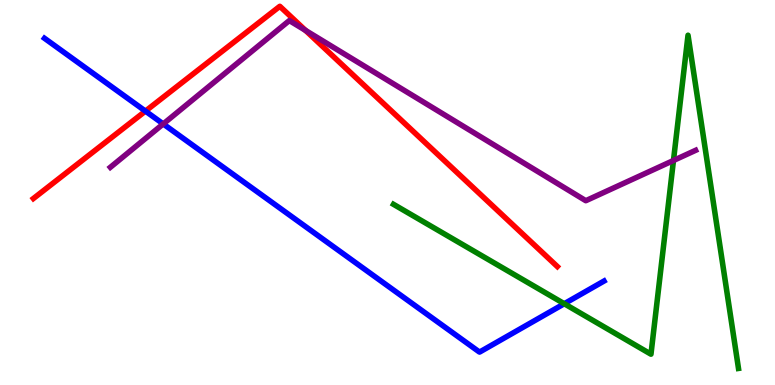[{'lines': ['blue', 'red'], 'intersections': [{'x': 1.88, 'y': 7.11}]}, {'lines': ['green', 'red'], 'intersections': []}, {'lines': ['purple', 'red'], 'intersections': [{'x': 3.94, 'y': 9.21}]}, {'lines': ['blue', 'green'], 'intersections': [{'x': 7.28, 'y': 2.11}]}, {'lines': ['blue', 'purple'], 'intersections': [{'x': 2.11, 'y': 6.78}]}, {'lines': ['green', 'purple'], 'intersections': [{'x': 8.69, 'y': 5.83}]}]